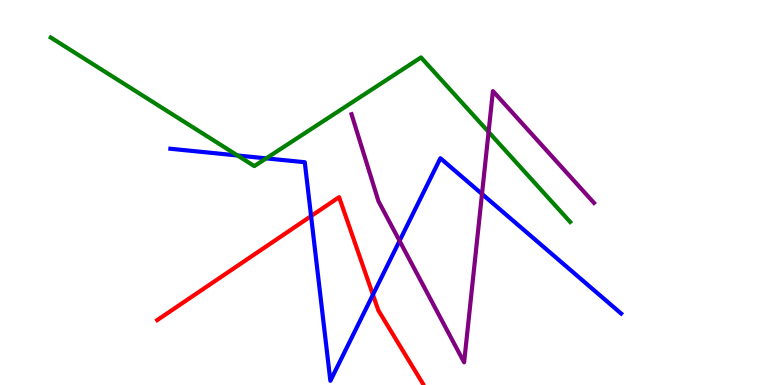[{'lines': ['blue', 'red'], 'intersections': [{'x': 4.01, 'y': 4.39}, {'x': 4.81, 'y': 2.34}]}, {'lines': ['green', 'red'], 'intersections': []}, {'lines': ['purple', 'red'], 'intersections': []}, {'lines': ['blue', 'green'], 'intersections': [{'x': 3.07, 'y': 5.96}, {'x': 3.43, 'y': 5.89}]}, {'lines': ['blue', 'purple'], 'intersections': [{'x': 5.16, 'y': 3.74}, {'x': 6.22, 'y': 4.96}]}, {'lines': ['green', 'purple'], 'intersections': [{'x': 6.3, 'y': 6.57}]}]